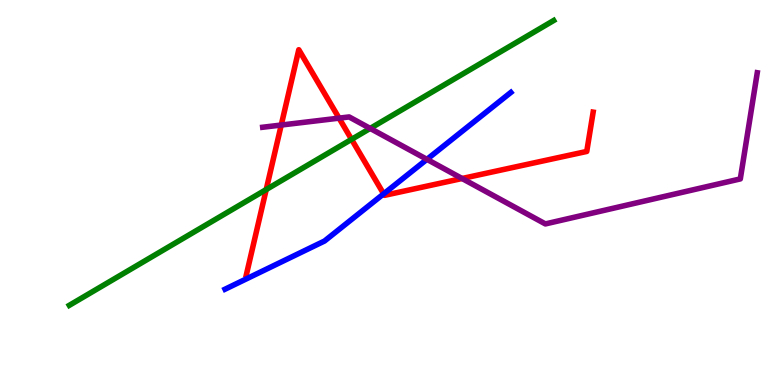[{'lines': ['blue', 'red'], 'intersections': [{'x': 4.95, 'y': 4.96}]}, {'lines': ['green', 'red'], 'intersections': [{'x': 3.44, 'y': 5.08}, {'x': 4.54, 'y': 6.38}]}, {'lines': ['purple', 'red'], 'intersections': [{'x': 3.63, 'y': 6.75}, {'x': 4.38, 'y': 6.93}, {'x': 5.96, 'y': 5.36}]}, {'lines': ['blue', 'green'], 'intersections': []}, {'lines': ['blue', 'purple'], 'intersections': [{'x': 5.51, 'y': 5.86}]}, {'lines': ['green', 'purple'], 'intersections': [{'x': 4.78, 'y': 6.66}]}]